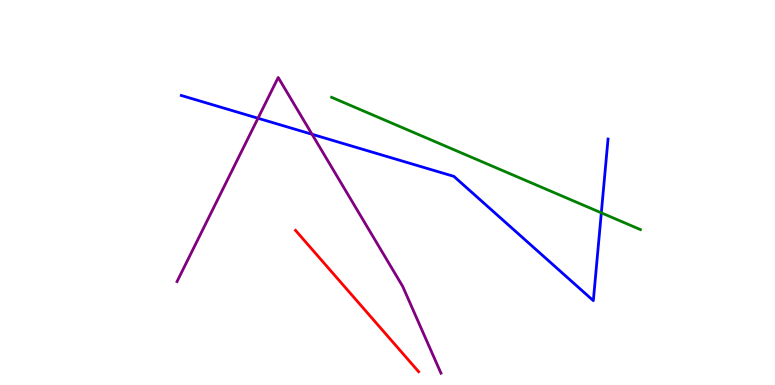[{'lines': ['blue', 'red'], 'intersections': []}, {'lines': ['green', 'red'], 'intersections': []}, {'lines': ['purple', 'red'], 'intersections': []}, {'lines': ['blue', 'green'], 'intersections': [{'x': 7.76, 'y': 4.47}]}, {'lines': ['blue', 'purple'], 'intersections': [{'x': 3.33, 'y': 6.93}, {'x': 4.03, 'y': 6.51}]}, {'lines': ['green', 'purple'], 'intersections': []}]